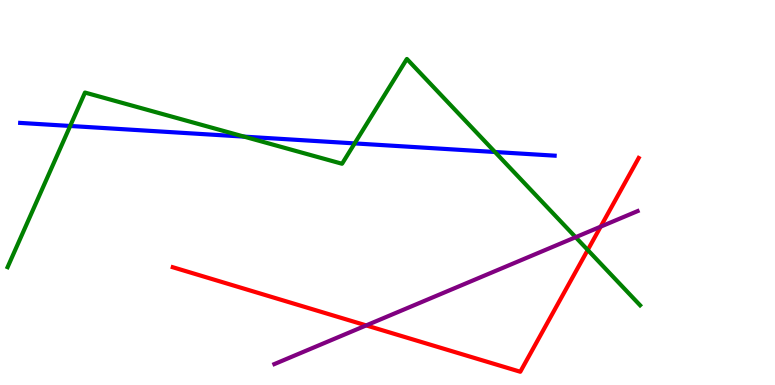[{'lines': ['blue', 'red'], 'intersections': []}, {'lines': ['green', 'red'], 'intersections': [{'x': 7.58, 'y': 3.51}]}, {'lines': ['purple', 'red'], 'intersections': [{'x': 4.73, 'y': 1.55}, {'x': 7.75, 'y': 4.11}]}, {'lines': ['blue', 'green'], 'intersections': [{'x': 0.906, 'y': 6.73}, {'x': 3.15, 'y': 6.45}, {'x': 4.58, 'y': 6.28}, {'x': 6.39, 'y': 6.05}]}, {'lines': ['blue', 'purple'], 'intersections': []}, {'lines': ['green', 'purple'], 'intersections': [{'x': 7.43, 'y': 3.84}]}]